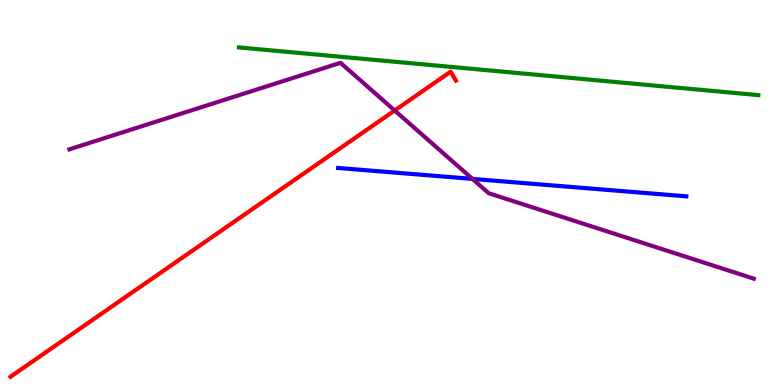[{'lines': ['blue', 'red'], 'intersections': []}, {'lines': ['green', 'red'], 'intersections': []}, {'lines': ['purple', 'red'], 'intersections': [{'x': 5.09, 'y': 7.13}]}, {'lines': ['blue', 'green'], 'intersections': []}, {'lines': ['blue', 'purple'], 'intersections': [{'x': 6.1, 'y': 5.35}]}, {'lines': ['green', 'purple'], 'intersections': []}]